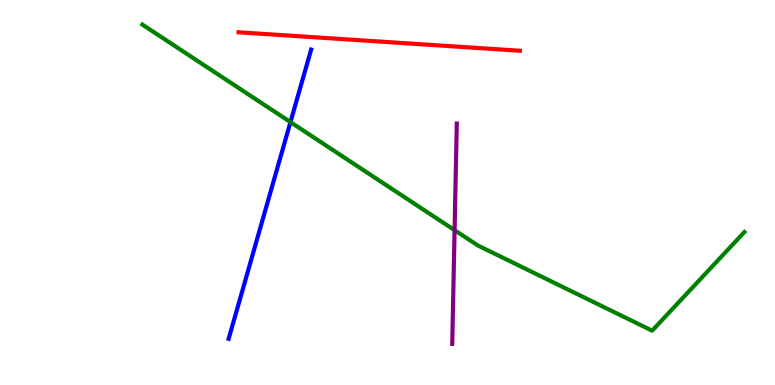[{'lines': ['blue', 'red'], 'intersections': []}, {'lines': ['green', 'red'], 'intersections': []}, {'lines': ['purple', 'red'], 'intersections': []}, {'lines': ['blue', 'green'], 'intersections': [{'x': 3.75, 'y': 6.83}]}, {'lines': ['blue', 'purple'], 'intersections': []}, {'lines': ['green', 'purple'], 'intersections': [{'x': 5.87, 'y': 4.02}]}]